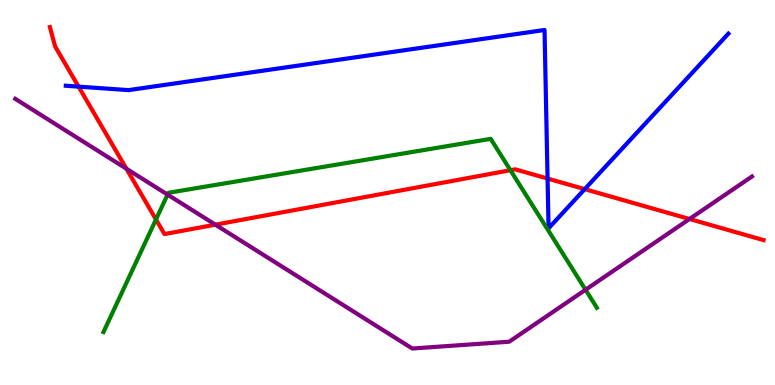[{'lines': ['blue', 'red'], 'intersections': [{'x': 1.01, 'y': 7.75}, {'x': 7.07, 'y': 5.36}, {'x': 7.54, 'y': 5.09}]}, {'lines': ['green', 'red'], 'intersections': [{'x': 2.01, 'y': 4.3}, {'x': 6.59, 'y': 5.58}]}, {'lines': ['purple', 'red'], 'intersections': [{'x': 1.63, 'y': 5.62}, {'x': 2.78, 'y': 4.16}, {'x': 8.9, 'y': 4.31}]}, {'lines': ['blue', 'green'], 'intersections': []}, {'lines': ['blue', 'purple'], 'intersections': []}, {'lines': ['green', 'purple'], 'intersections': [{'x': 2.16, 'y': 4.95}, {'x': 7.56, 'y': 2.47}]}]